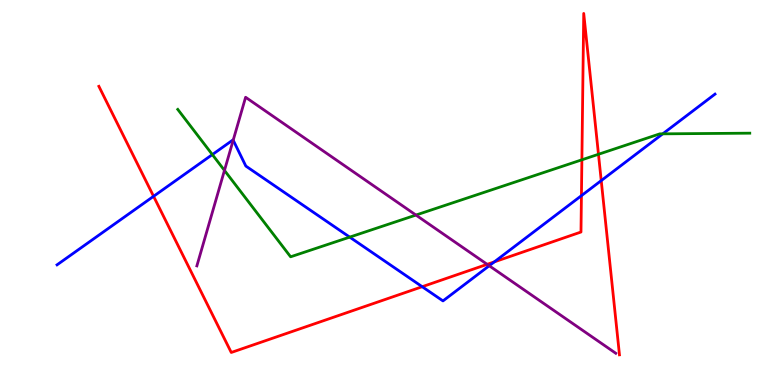[{'lines': ['blue', 'red'], 'intersections': [{'x': 1.98, 'y': 4.9}, {'x': 5.45, 'y': 2.55}, {'x': 6.38, 'y': 3.2}, {'x': 7.5, 'y': 4.92}, {'x': 7.76, 'y': 5.31}]}, {'lines': ['green', 'red'], 'intersections': [{'x': 7.51, 'y': 5.85}, {'x': 7.72, 'y': 5.99}]}, {'lines': ['purple', 'red'], 'intersections': [{'x': 6.29, 'y': 3.13}]}, {'lines': ['blue', 'green'], 'intersections': [{'x': 2.74, 'y': 5.99}, {'x': 4.51, 'y': 3.84}, {'x': 8.55, 'y': 6.52}]}, {'lines': ['blue', 'purple'], 'intersections': [{'x': 3.01, 'y': 6.36}, {'x': 6.31, 'y': 3.1}]}, {'lines': ['green', 'purple'], 'intersections': [{'x': 2.9, 'y': 5.57}, {'x': 5.37, 'y': 4.41}]}]